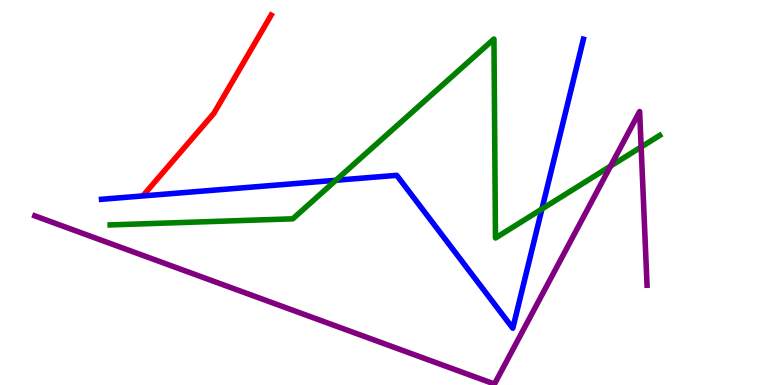[{'lines': ['blue', 'red'], 'intersections': []}, {'lines': ['green', 'red'], 'intersections': []}, {'lines': ['purple', 'red'], 'intersections': []}, {'lines': ['blue', 'green'], 'intersections': [{'x': 4.33, 'y': 5.32}, {'x': 6.99, 'y': 4.57}]}, {'lines': ['blue', 'purple'], 'intersections': []}, {'lines': ['green', 'purple'], 'intersections': [{'x': 7.88, 'y': 5.69}, {'x': 8.27, 'y': 6.18}]}]